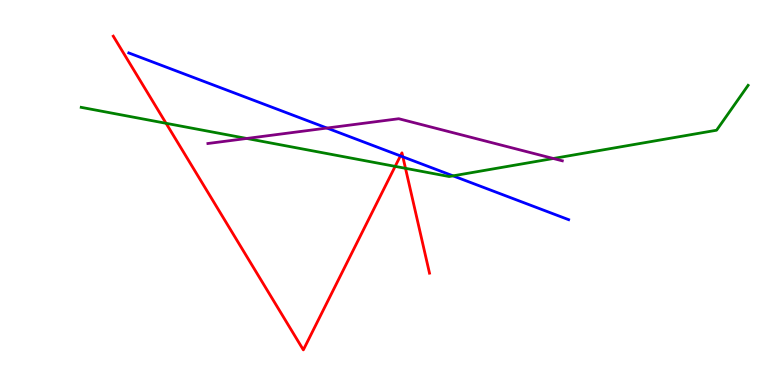[{'lines': ['blue', 'red'], 'intersections': [{'x': 5.17, 'y': 5.95}, {'x': 5.2, 'y': 5.93}]}, {'lines': ['green', 'red'], 'intersections': [{'x': 2.14, 'y': 6.8}, {'x': 5.1, 'y': 5.68}, {'x': 5.23, 'y': 5.63}]}, {'lines': ['purple', 'red'], 'intersections': []}, {'lines': ['blue', 'green'], 'intersections': [{'x': 5.85, 'y': 5.43}]}, {'lines': ['blue', 'purple'], 'intersections': [{'x': 4.22, 'y': 6.67}]}, {'lines': ['green', 'purple'], 'intersections': [{'x': 3.18, 'y': 6.4}, {'x': 7.14, 'y': 5.88}]}]